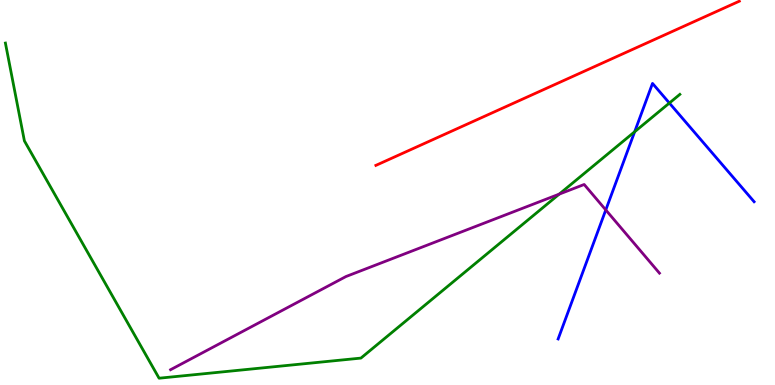[{'lines': ['blue', 'red'], 'intersections': []}, {'lines': ['green', 'red'], 'intersections': []}, {'lines': ['purple', 'red'], 'intersections': []}, {'lines': ['blue', 'green'], 'intersections': [{'x': 8.19, 'y': 6.58}, {'x': 8.64, 'y': 7.32}]}, {'lines': ['blue', 'purple'], 'intersections': [{'x': 7.82, 'y': 4.55}]}, {'lines': ['green', 'purple'], 'intersections': [{'x': 7.22, 'y': 4.96}]}]